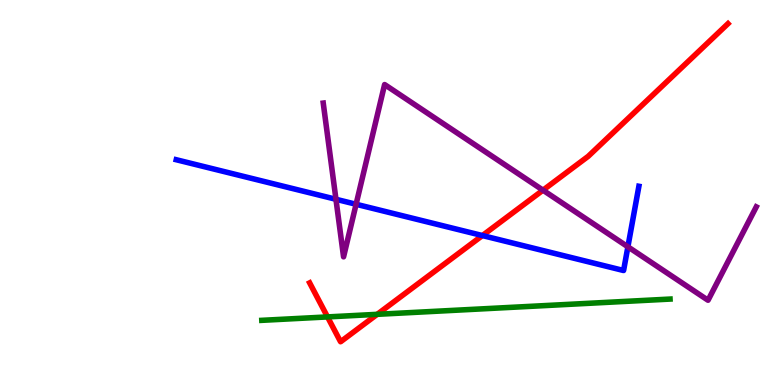[{'lines': ['blue', 'red'], 'intersections': [{'x': 6.22, 'y': 3.88}]}, {'lines': ['green', 'red'], 'intersections': [{'x': 4.23, 'y': 1.77}, {'x': 4.87, 'y': 1.84}]}, {'lines': ['purple', 'red'], 'intersections': [{'x': 7.01, 'y': 5.06}]}, {'lines': ['blue', 'green'], 'intersections': []}, {'lines': ['blue', 'purple'], 'intersections': [{'x': 4.33, 'y': 4.82}, {'x': 4.59, 'y': 4.69}, {'x': 8.1, 'y': 3.59}]}, {'lines': ['green', 'purple'], 'intersections': []}]